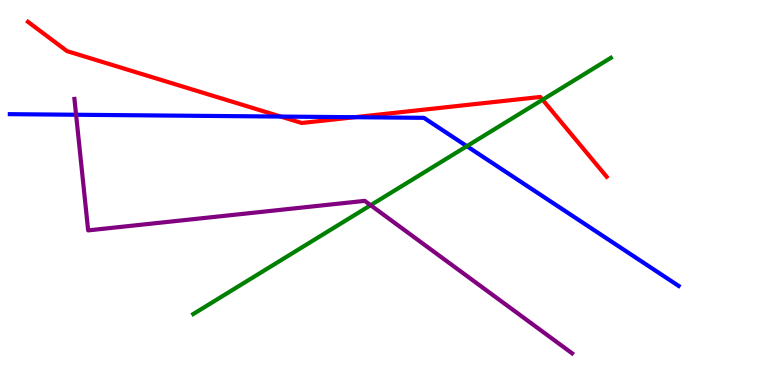[{'lines': ['blue', 'red'], 'intersections': [{'x': 3.62, 'y': 6.97}, {'x': 4.58, 'y': 6.96}]}, {'lines': ['green', 'red'], 'intersections': [{'x': 7.0, 'y': 7.41}]}, {'lines': ['purple', 'red'], 'intersections': []}, {'lines': ['blue', 'green'], 'intersections': [{'x': 6.02, 'y': 6.2}]}, {'lines': ['blue', 'purple'], 'intersections': [{'x': 0.982, 'y': 7.02}]}, {'lines': ['green', 'purple'], 'intersections': [{'x': 4.78, 'y': 4.67}]}]